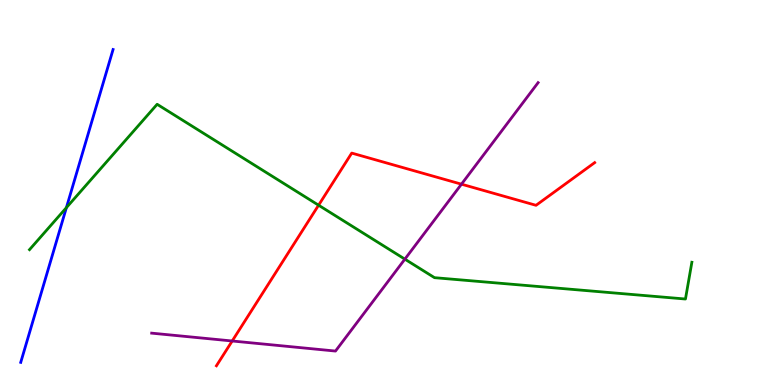[{'lines': ['blue', 'red'], 'intersections': []}, {'lines': ['green', 'red'], 'intersections': [{'x': 4.11, 'y': 4.67}]}, {'lines': ['purple', 'red'], 'intersections': [{'x': 3.0, 'y': 1.14}, {'x': 5.95, 'y': 5.22}]}, {'lines': ['blue', 'green'], 'intersections': [{'x': 0.857, 'y': 4.61}]}, {'lines': ['blue', 'purple'], 'intersections': []}, {'lines': ['green', 'purple'], 'intersections': [{'x': 5.22, 'y': 3.27}]}]